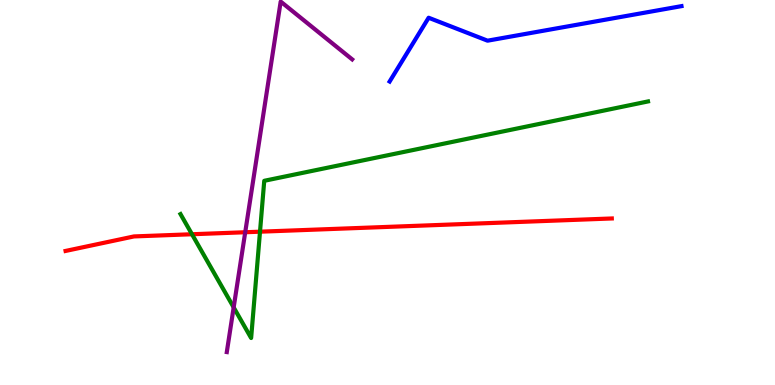[{'lines': ['blue', 'red'], 'intersections': []}, {'lines': ['green', 'red'], 'intersections': [{'x': 2.48, 'y': 3.92}, {'x': 3.35, 'y': 3.98}]}, {'lines': ['purple', 'red'], 'intersections': [{'x': 3.16, 'y': 3.97}]}, {'lines': ['blue', 'green'], 'intersections': []}, {'lines': ['blue', 'purple'], 'intersections': []}, {'lines': ['green', 'purple'], 'intersections': [{'x': 3.02, 'y': 2.02}]}]